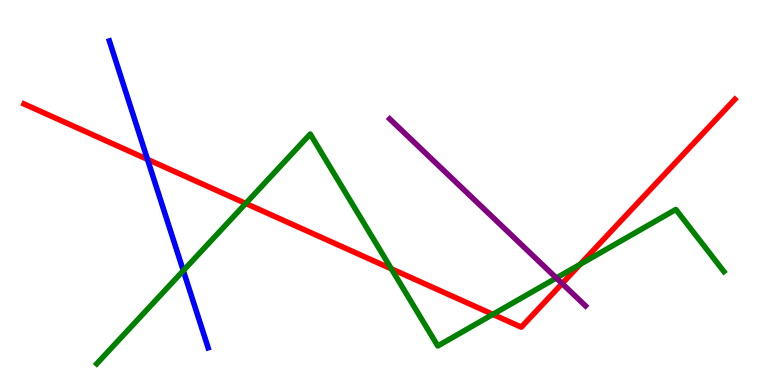[{'lines': ['blue', 'red'], 'intersections': [{'x': 1.9, 'y': 5.86}]}, {'lines': ['green', 'red'], 'intersections': [{'x': 3.17, 'y': 4.72}, {'x': 5.05, 'y': 3.02}, {'x': 6.36, 'y': 1.83}, {'x': 7.49, 'y': 3.13}]}, {'lines': ['purple', 'red'], 'intersections': [{'x': 7.25, 'y': 2.64}]}, {'lines': ['blue', 'green'], 'intersections': [{'x': 2.37, 'y': 2.97}]}, {'lines': ['blue', 'purple'], 'intersections': []}, {'lines': ['green', 'purple'], 'intersections': [{'x': 7.18, 'y': 2.78}]}]